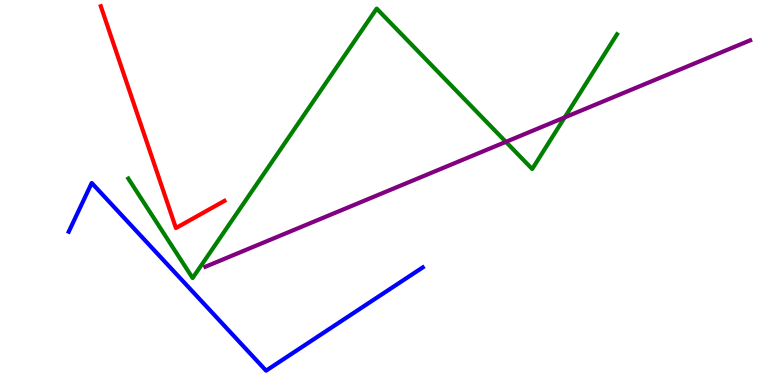[{'lines': ['blue', 'red'], 'intersections': []}, {'lines': ['green', 'red'], 'intersections': []}, {'lines': ['purple', 'red'], 'intersections': []}, {'lines': ['blue', 'green'], 'intersections': []}, {'lines': ['blue', 'purple'], 'intersections': []}, {'lines': ['green', 'purple'], 'intersections': [{'x': 6.53, 'y': 6.32}, {'x': 7.29, 'y': 6.95}]}]